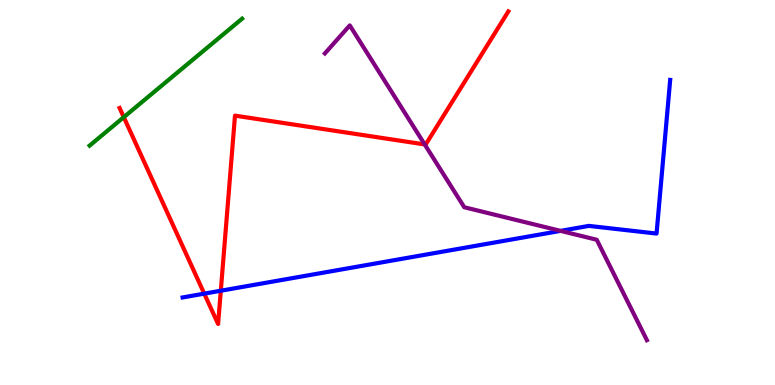[{'lines': ['blue', 'red'], 'intersections': [{'x': 2.64, 'y': 2.37}, {'x': 2.85, 'y': 2.45}]}, {'lines': ['green', 'red'], 'intersections': [{'x': 1.6, 'y': 6.96}]}, {'lines': ['purple', 'red'], 'intersections': [{'x': 5.48, 'y': 6.25}]}, {'lines': ['blue', 'green'], 'intersections': []}, {'lines': ['blue', 'purple'], 'intersections': [{'x': 7.23, 'y': 4.0}]}, {'lines': ['green', 'purple'], 'intersections': []}]